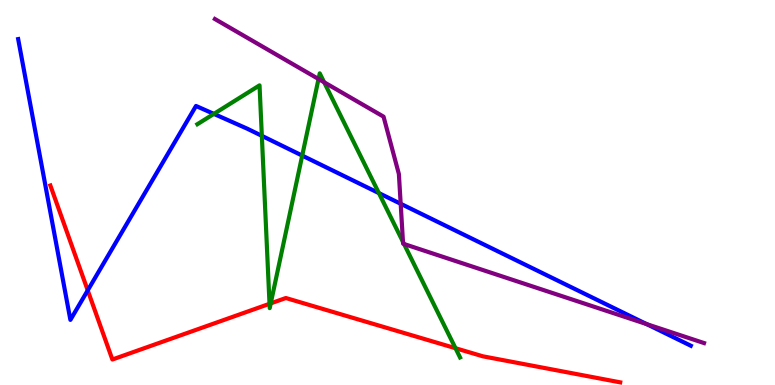[{'lines': ['blue', 'red'], 'intersections': [{'x': 1.13, 'y': 2.46}]}, {'lines': ['green', 'red'], 'intersections': [{'x': 3.48, 'y': 2.11}, {'x': 3.49, 'y': 2.12}, {'x': 5.88, 'y': 0.955}]}, {'lines': ['purple', 'red'], 'intersections': []}, {'lines': ['blue', 'green'], 'intersections': [{'x': 2.76, 'y': 7.04}, {'x': 3.38, 'y': 6.47}, {'x': 3.9, 'y': 5.96}, {'x': 4.89, 'y': 4.98}]}, {'lines': ['blue', 'purple'], 'intersections': [{'x': 5.17, 'y': 4.71}, {'x': 8.34, 'y': 1.58}]}, {'lines': ['green', 'purple'], 'intersections': [{'x': 4.11, 'y': 7.95}, {'x': 4.18, 'y': 7.86}, {'x': 5.2, 'y': 3.72}, {'x': 5.21, 'y': 3.66}]}]